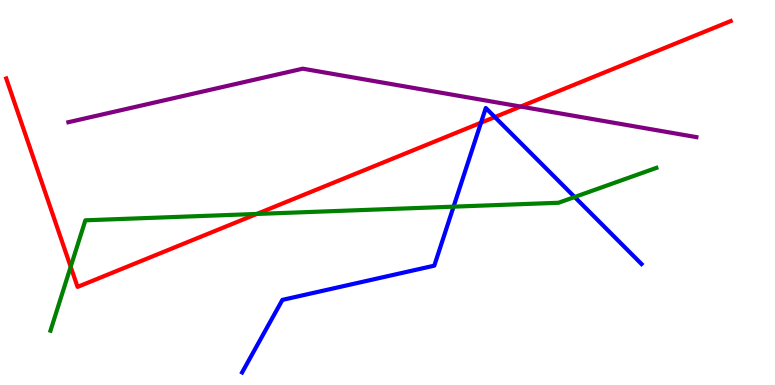[{'lines': ['blue', 'red'], 'intersections': [{'x': 6.21, 'y': 6.81}, {'x': 6.38, 'y': 6.96}]}, {'lines': ['green', 'red'], 'intersections': [{'x': 0.912, 'y': 3.07}, {'x': 3.31, 'y': 4.44}]}, {'lines': ['purple', 'red'], 'intersections': [{'x': 6.72, 'y': 7.23}]}, {'lines': ['blue', 'green'], 'intersections': [{'x': 5.85, 'y': 4.63}, {'x': 7.41, 'y': 4.88}]}, {'lines': ['blue', 'purple'], 'intersections': []}, {'lines': ['green', 'purple'], 'intersections': []}]